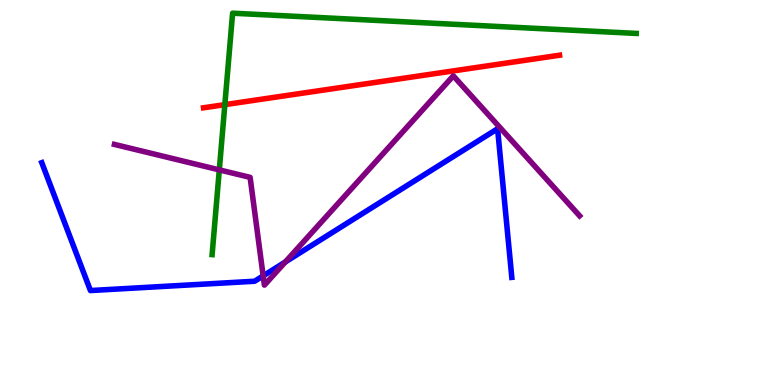[{'lines': ['blue', 'red'], 'intersections': []}, {'lines': ['green', 'red'], 'intersections': [{'x': 2.9, 'y': 7.28}]}, {'lines': ['purple', 'red'], 'intersections': []}, {'lines': ['blue', 'green'], 'intersections': []}, {'lines': ['blue', 'purple'], 'intersections': [{'x': 3.4, 'y': 2.83}, {'x': 3.68, 'y': 3.2}]}, {'lines': ['green', 'purple'], 'intersections': [{'x': 2.83, 'y': 5.59}]}]